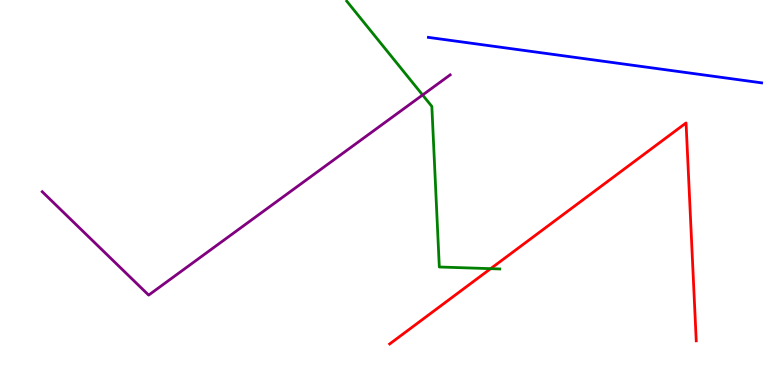[{'lines': ['blue', 'red'], 'intersections': []}, {'lines': ['green', 'red'], 'intersections': [{'x': 6.33, 'y': 3.02}]}, {'lines': ['purple', 'red'], 'intersections': []}, {'lines': ['blue', 'green'], 'intersections': []}, {'lines': ['blue', 'purple'], 'intersections': []}, {'lines': ['green', 'purple'], 'intersections': [{'x': 5.45, 'y': 7.53}]}]